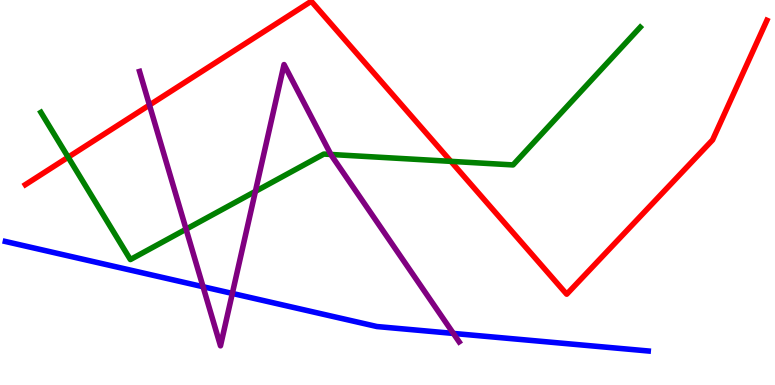[{'lines': ['blue', 'red'], 'intersections': []}, {'lines': ['green', 'red'], 'intersections': [{'x': 0.88, 'y': 5.92}, {'x': 5.82, 'y': 5.81}]}, {'lines': ['purple', 'red'], 'intersections': [{'x': 1.93, 'y': 7.27}]}, {'lines': ['blue', 'green'], 'intersections': []}, {'lines': ['blue', 'purple'], 'intersections': [{'x': 2.62, 'y': 2.55}, {'x': 3.0, 'y': 2.38}, {'x': 5.85, 'y': 1.34}]}, {'lines': ['green', 'purple'], 'intersections': [{'x': 2.4, 'y': 4.05}, {'x': 3.3, 'y': 5.03}, {'x': 4.27, 'y': 5.99}]}]